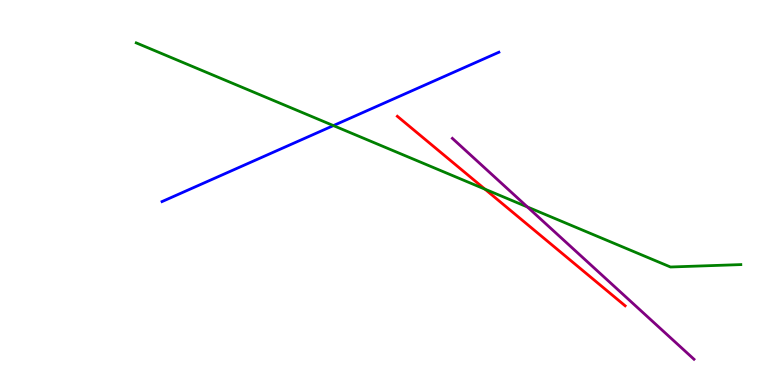[{'lines': ['blue', 'red'], 'intersections': []}, {'lines': ['green', 'red'], 'intersections': [{'x': 6.26, 'y': 5.09}]}, {'lines': ['purple', 'red'], 'intersections': []}, {'lines': ['blue', 'green'], 'intersections': [{'x': 4.3, 'y': 6.74}]}, {'lines': ['blue', 'purple'], 'intersections': []}, {'lines': ['green', 'purple'], 'intersections': [{'x': 6.81, 'y': 4.62}]}]